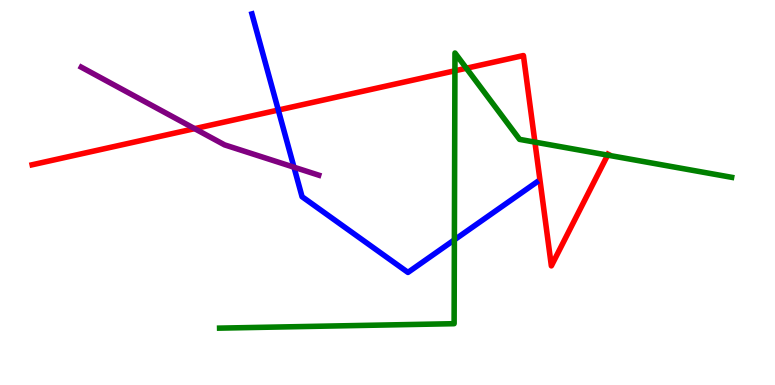[{'lines': ['blue', 'red'], 'intersections': [{'x': 3.59, 'y': 7.14}]}, {'lines': ['green', 'red'], 'intersections': [{'x': 5.87, 'y': 8.16}, {'x': 6.02, 'y': 8.23}, {'x': 6.9, 'y': 6.31}, {'x': 7.84, 'y': 5.97}]}, {'lines': ['purple', 'red'], 'intersections': [{'x': 2.51, 'y': 6.66}]}, {'lines': ['blue', 'green'], 'intersections': [{'x': 5.86, 'y': 3.77}]}, {'lines': ['blue', 'purple'], 'intersections': [{'x': 3.79, 'y': 5.66}]}, {'lines': ['green', 'purple'], 'intersections': []}]